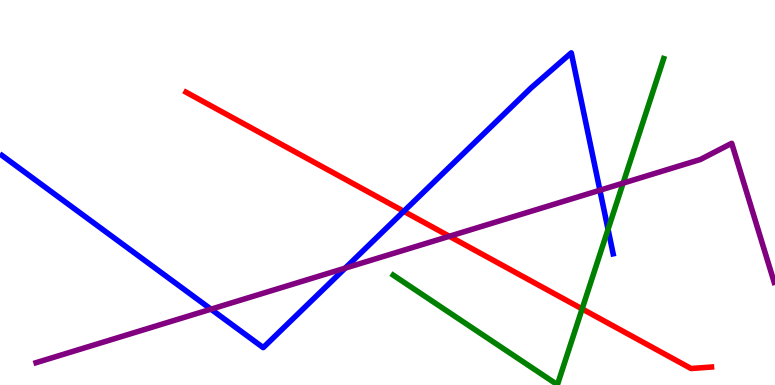[{'lines': ['blue', 'red'], 'intersections': [{'x': 5.21, 'y': 4.51}]}, {'lines': ['green', 'red'], 'intersections': [{'x': 7.51, 'y': 1.98}]}, {'lines': ['purple', 'red'], 'intersections': [{'x': 5.8, 'y': 3.86}]}, {'lines': ['blue', 'green'], 'intersections': [{'x': 7.85, 'y': 4.04}]}, {'lines': ['blue', 'purple'], 'intersections': [{'x': 2.72, 'y': 1.97}, {'x': 4.45, 'y': 3.04}, {'x': 7.74, 'y': 5.06}]}, {'lines': ['green', 'purple'], 'intersections': [{'x': 8.04, 'y': 5.24}]}]